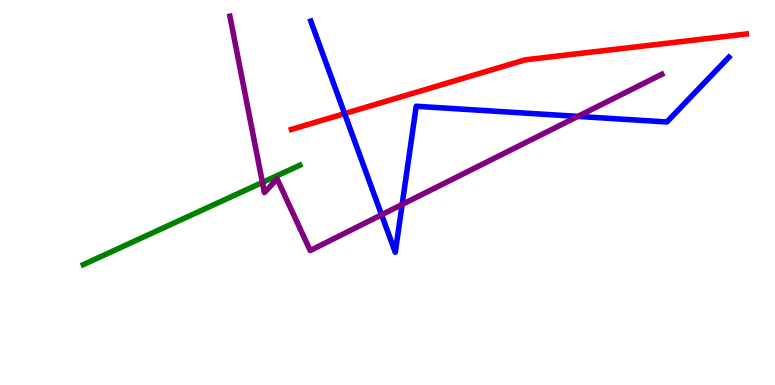[{'lines': ['blue', 'red'], 'intersections': [{'x': 4.45, 'y': 7.05}]}, {'lines': ['green', 'red'], 'intersections': []}, {'lines': ['purple', 'red'], 'intersections': []}, {'lines': ['blue', 'green'], 'intersections': []}, {'lines': ['blue', 'purple'], 'intersections': [{'x': 4.92, 'y': 4.42}, {'x': 5.19, 'y': 4.69}, {'x': 7.46, 'y': 6.98}]}, {'lines': ['green', 'purple'], 'intersections': [{'x': 3.39, 'y': 5.26}]}]